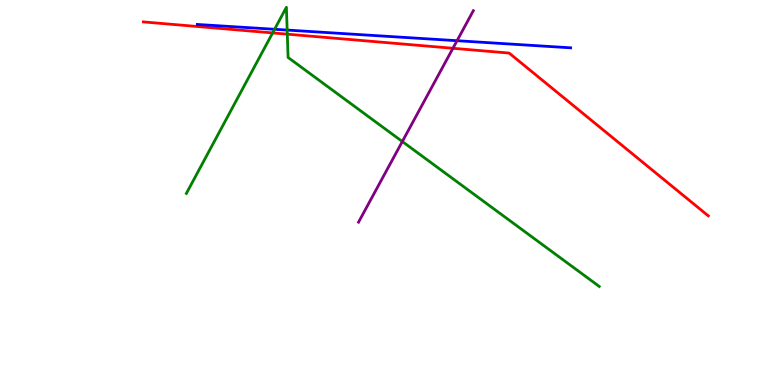[{'lines': ['blue', 'red'], 'intersections': []}, {'lines': ['green', 'red'], 'intersections': [{'x': 3.52, 'y': 9.14}, {'x': 3.71, 'y': 9.11}]}, {'lines': ['purple', 'red'], 'intersections': [{'x': 5.84, 'y': 8.75}]}, {'lines': ['blue', 'green'], 'intersections': [{'x': 3.54, 'y': 9.24}, {'x': 3.71, 'y': 9.22}]}, {'lines': ['blue', 'purple'], 'intersections': [{'x': 5.9, 'y': 8.94}]}, {'lines': ['green', 'purple'], 'intersections': [{'x': 5.19, 'y': 6.32}]}]